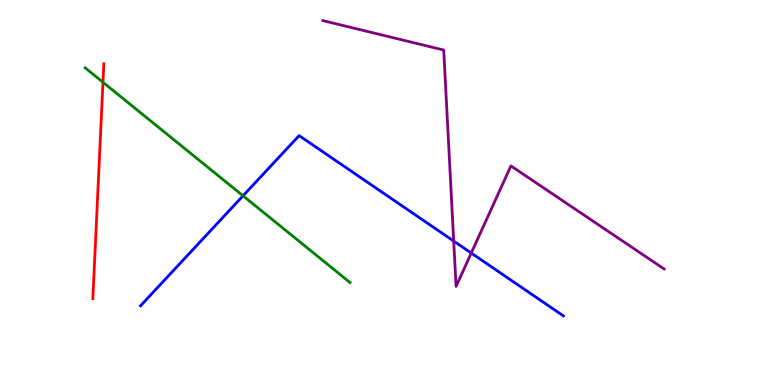[{'lines': ['blue', 'red'], 'intersections': []}, {'lines': ['green', 'red'], 'intersections': [{'x': 1.33, 'y': 7.86}]}, {'lines': ['purple', 'red'], 'intersections': []}, {'lines': ['blue', 'green'], 'intersections': [{'x': 3.14, 'y': 4.91}]}, {'lines': ['blue', 'purple'], 'intersections': [{'x': 5.85, 'y': 3.74}, {'x': 6.08, 'y': 3.43}]}, {'lines': ['green', 'purple'], 'intersections': []}]